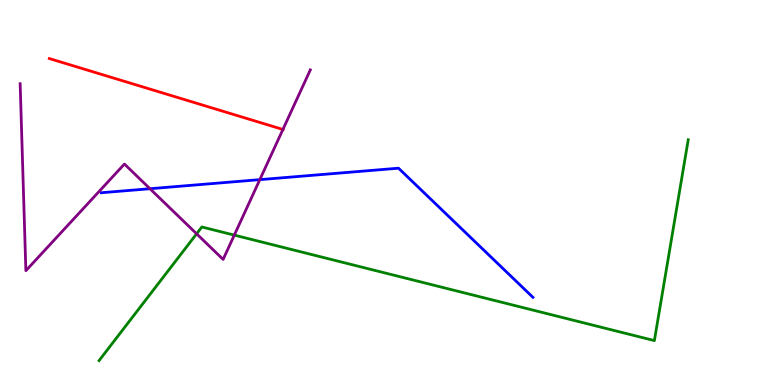[{'lines': ['blue', 'red'], 'intersections': []}, {'lines': ['green', 'red'], 'intersections': []}, {'lines': ['purple', 'red'], 'intersections': [{'x': 3.65, 'y': 6.64}]}, {'lines': ['blue', 'green'], 'intersections': []}, {'lines': ['blue', 'purple'], 'intersections': [{'x': 1.94, 'y': 5.1}, {'x': 3.35, 'y': 5.33}]}, {'lines': ['green', 'purple'], 'intersections': [{'x': 2.54, 'y': 3.93}, {'x': 3.02, 'y': 3.89}]}]